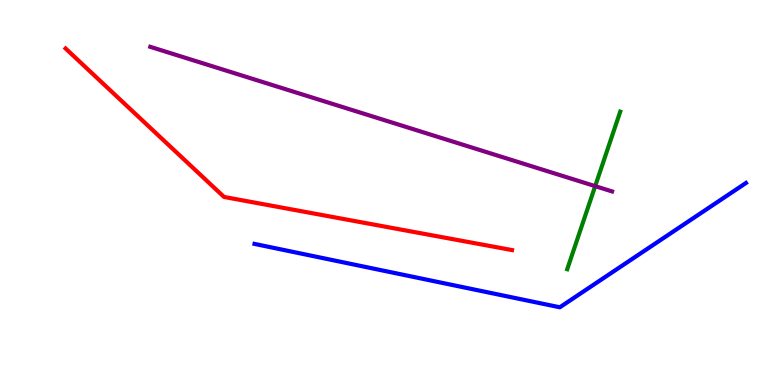[{'lines': ['blue', 'red'], 'intersections': []}, {'lines': ['green', 'red'], 'intersections': []}, {'lines': ['purple', 'red'], 'intersections': []}, {'lines': ['blue', 'green'], 'intersections': []}, {'lines': ['blue', 'purple'], 'intersections': []}, {'lines': ['green', 'purple'], 'intersections': [{'x': 7.68, 'y': 5.17}]}]